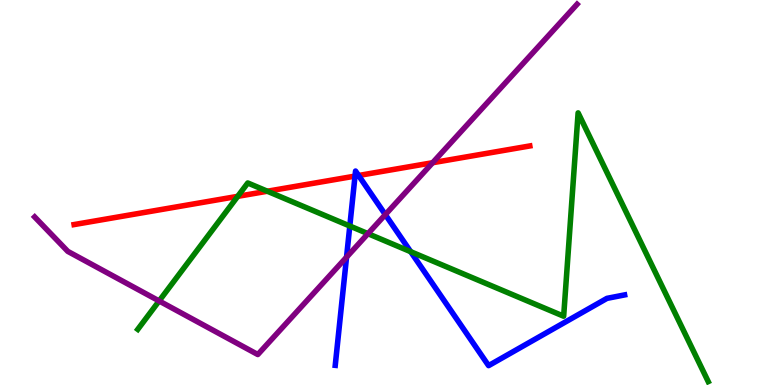[{'lines': ['blue', 'red'], 'intersections': [{'x': 4.58, 'y': 5.43}, {'x': 4.63, 'y': 5.44}]}, {'lines': ['green', 'red'], 'intersections': [{'x': 3.07, 'y': 4.9}, {'x': 3.45, 'y': 5.03}]}, {'lines': ['purple', 'red'], 'intersections': [{'x': 5.58, 'y': 5.77}]}, {'lines': ['blue', 'green'], 'intersections': [{'x': 4.51, 'y': 4.13}, {'x': 5.3, 'y': 3.46}]}, {'lines': ['blue', 'purple'], 'intersections': [{'x': 4.47, 'y': 3.32}, {'x': 4.97, 'y': 4.43}]}, {'lines': ['green', 'purple'], 'intersections': [{'x': 2.05, 'y': 2.18}, {'x': 4.75, 'y': 3.93}]}]